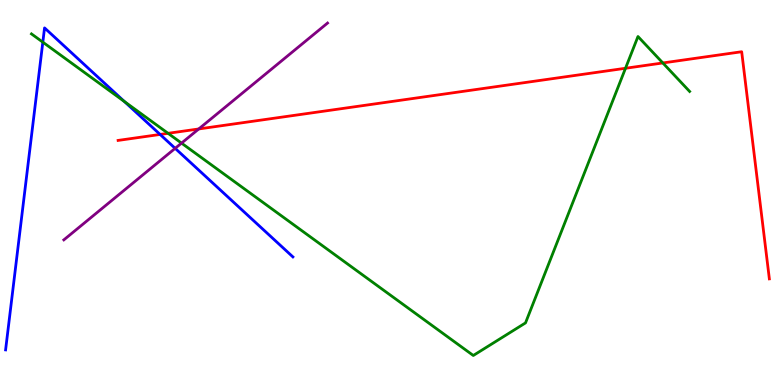[{'lines': ['blue', 'red'], 'intersections': [{'x': 2.07, 'y': 6.51}]}, {'lines': ['green', 'red'], 'intersections': [{'x': 2.17, 'y': 6.54}, {'x': 8.07, 'y': 8.23}, {'x': 8.55, 'y': 8.36}]}, {'lines': ['purple', 'red'], 'intersections': [{'x': 2.56, 'y': 6.65}]}, {'lines': ['blue', 'green'], 'intersections': [{'x': 0.553, 'y': 8.9}, {'x': 1.61, 'y': 7.36}]}, {'lines': ['blue', 'purple'], 'intersections': [{'x': 2.26, 'y': 6.15}]}, {'lines': ['green', 'purple'], 'intersections': [{'x': 2.34, 'y': 6.28}]}]